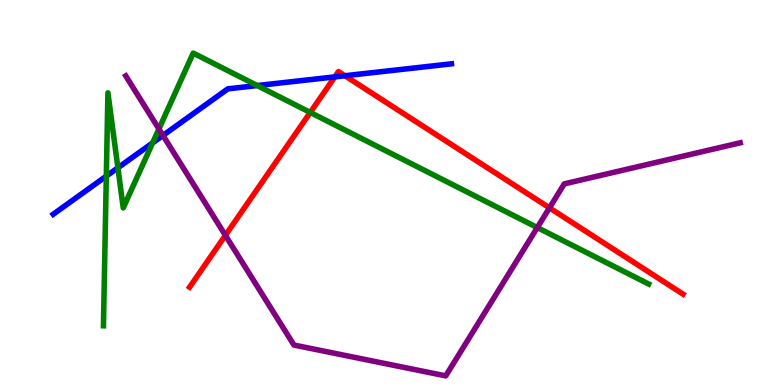[{'lines': ['blue', 'red'], 'intersections': [{'x': 4.32, 'y': 8.0}, {'x': 4.45, 'y': 8.03}]}, {'lines': ['green', 'red'], 'intersections': [{'x': 4.0, 'y': 7.08}]}, {'lines': ['purple', 'red'], 'intersections': [{'x': 2.91, 'y': 3.89}, {'x': 7.09, 'y': 4.6}]}, {'lines': ['blue', 'green'], 'intersections': [{'x': 1.37, 'y': 5.43}, {'x': 1.52, 'y': 5.64}, {'x': 1.97, 'y': 6.29}, {'x': 3.32, 'y': 7.78}]}, {'lines': ['blue', 'purple'], 'intersections': [{'x': 2.1, 'y': 6.48}]}, {'lines': ['green', 'purple'], 'intersections': [{'x': 2.05, 'y': 6.65}, {'x': 6.93, 'y': 4.09}]}]